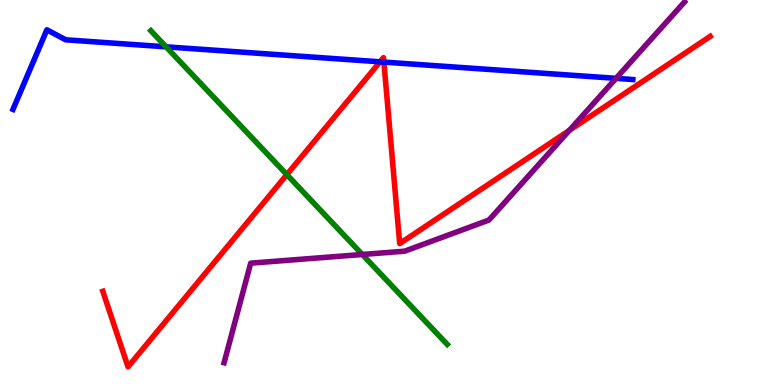[{'lines': ['blue', 'red'], 'intersections': [{'x': 4.9, 'y': 8.39}, {'x': 4.95, 'y': 8.39}]}, {'lines': ['green', 'red'], 'intersections': [{'x': 3.7, 'y': 5.46}]}, {'lines': ['purple', 'red'], 'intersections': [{'x': 7.35, 'y': 6.61}]}, {'lines': ['blue', 'green'], 'intersections': [{'x': 2.14, 'y': 8.78}]}, {'lines': ['blue', 'purple'], 'intersections': [{'x': 7.95, 'y': 7.97}]}, {'lines': ['green', 'purple'], 'intersections': [{'x': 4.67, 'y': 3.39}]}]